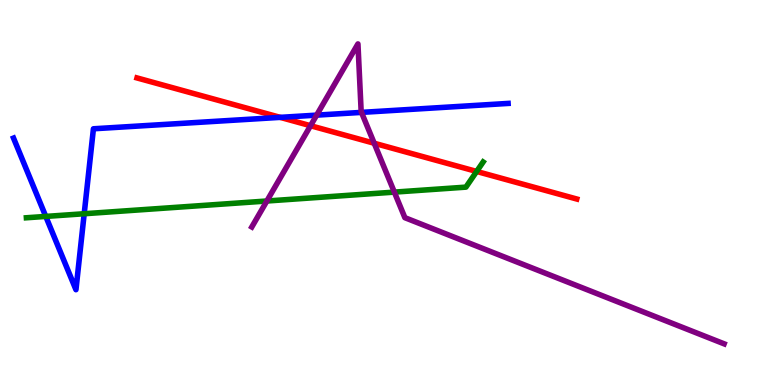[{'lines': ['blue', 'red'], 'intersections': [{'x': 3.62, 'y': 6.95}]}, {'lines': ['green', 'red'], 'intersections': [{'x': 6.15, 'y': 5.55}]}, {'lines': ['purple', 'red'], 'intersections': [{'x': 4.01, 'y': 6.73}, {'x': 4.83, 'y': 6.28}]}, {'lines': ['blue', 'green'], 'intersections': [{'x': 0.591, 'y': 4.38}, {'x': 1.09, 'y': 4.45}]}, {'lines': ['blue', 'purple'], 'intersections': [{'x': 4.09, 'y': 7.01}, {'x': 4.66, 'y': 7.08}]}, {'lines': ['green', 'purple'], 'intersections': [{'x': 3.44, 'y': 4.78}, {'x': 5.09, 'y': 5.01}]}]